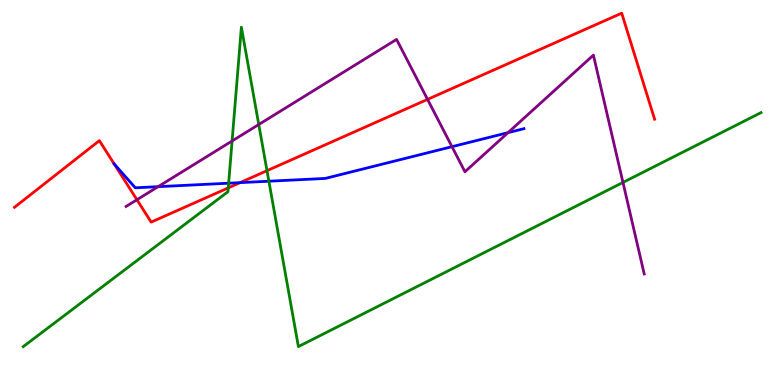[{'lines': ['blue', 'red'], 'intersections': [{'x': 1.47, 'y': 5.74}, {'x': 3.1, 'y': 5.26}]}, {'lines': ['green', 'red'], 'intersections': [{'x': 2.95, 'y': 5.12}, {'x': 3.45, 'y': 5.57}]}, {'lines': ['purple', 'red'], 'intersections': [{'x': 1.77, 'y': 4.81}, {'x': 5.52, 'y': 7.42}]}, {'lines': ['blue', 'green'], 'intersections': [{'x': 2.95, 'y': 5.24}, {'x': 3.47, 'y': 5.29}]}, {'lines': ['blue', 'purple'], 'intersections': [{'x': 2.04, 'y': 5.15}, {'x': 5.83, 'y': 6.19}, {'x': 6.56, 'y': 6.55}]}, {'lines': ['green', 'purple'], 'intersections': [{'x': 2.99, 'y': 6.34}, {'x': 3.34, 'y': 6.77}, {'x': 8.04, 'y': 5.26}]}]